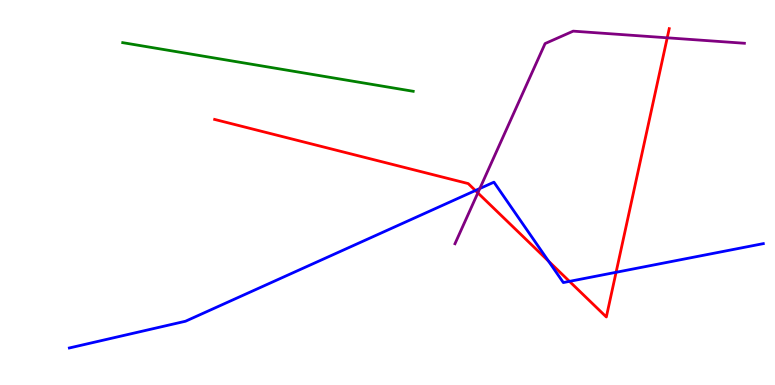[{'lines': ['blue', 'red'], 'intersections': [{'x': 6.13, 'y': 5.05}, {'x': 7.08, 'y': 3.22}, {'x': 7.35, 'y': 2.69}, {'x': 7.95, 'y': 2.93}]}, {'lines': ['green', 'red'], 'intersections': []}, {'lines': ['purple', 'red'], 'intersections': [{'x': 6.17, 'y': 4.99}, {'x': 8.61, 'y': 9.02}]}, {'lines': ['blue', 'green'], 'intersections': []}, {'lines': ['blue', 'purple'], 'intersections': [{'x': 6.19, 'y': 5.1}]}, {'lines': ['green', 'purple'], 'intersections': []}]